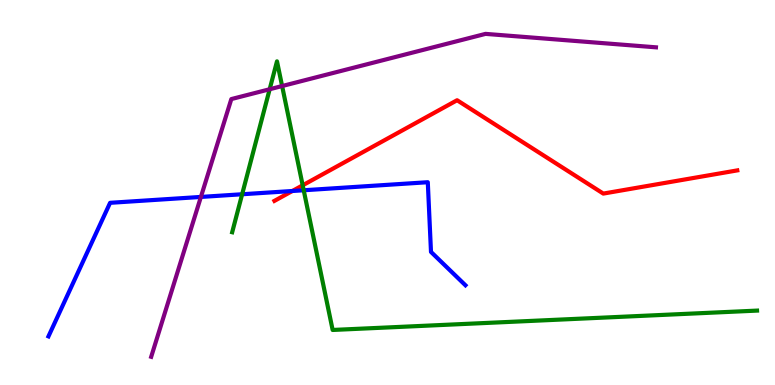[{'lines': ['blue', 'red'], 'intersections': [{'x': 3.77, 'y': 5.04}]}, {'lines': ['green', 'red'], 'intersections': [{'x': 3.91, 'y': 5.19}]}, {'lines': ['purple', 'red'], 'intersections': []}, {'lines': ['blue', 'green'], 'intersections': [{'x': 3.12, 'y': 4.95}, {'x': 3.92, 'y': 5.06}]}, {'lines': ['blue', 'purple'], 'intersections': [{'x': 2.59, 'y': 4.88}]}, {'lines': ['green', 'purple'], 'intersections': [{'x': 3.48, 'y': 7.68}, {'x': 3.64, 'y': 7.76}]}]